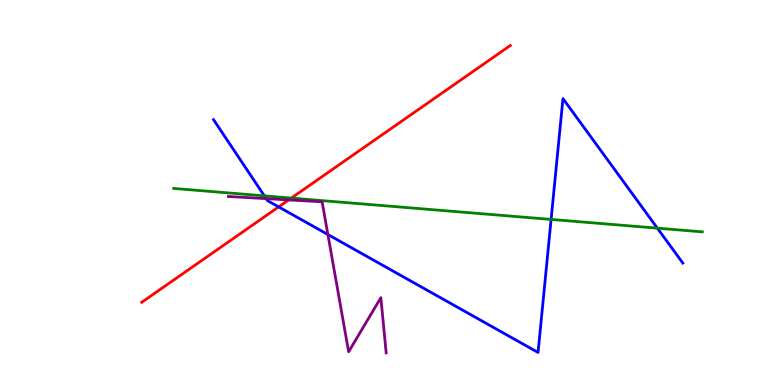[{'lines': ['blue', 'red'], 'intersections': [{'x': 3.6, 'y': 4.63}]}, {'lines': ['green', 'red'], 'intersections': [{'x': 3.76, 'y': 4.85}]}, {'lines': ['purple', 'red'], 'intersections': [{'x': 3.72, 'y': 4.81}]}, {'lines': ['blue', 'green'], 'intersections': [{'x': 3.41, 'y': 4.91}, {'x': 7.11, 'y': 4.3}, {'x': 8.48, 'y': 4.07}]}, {'lines': ['blue', 'purple'], 'intersections': [{'x': 3.44, 'y': 4.84}, {'x': 4.23, 'y': 3.91}]}, {'lines': ['green', 'purple'], 'intersections': []}]